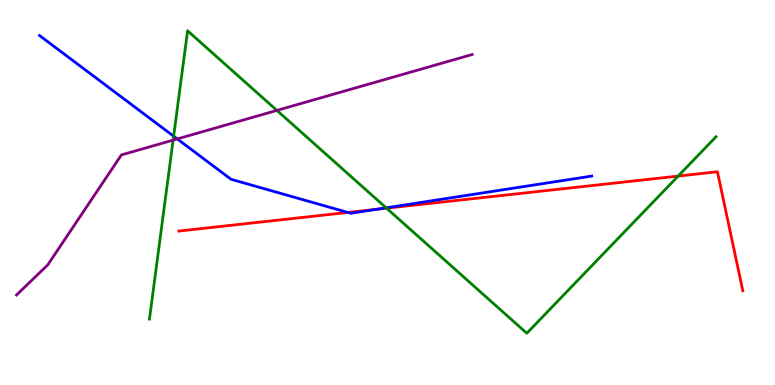[{'lines': ['blue', 'red'], 'intersections': [{'x': 4.49, 'y': 4.48}, {'x': 4.87, 'y': 4.57}]}, {'lines': ['green', 'red'], 'intersections': [{'x': 4.99, 'y': 4.59}, {'x': 8.75, 'y': 5.43}]}, {'lines': ['purple', 'red'], 'intersections': []}, {'lines': ['blue', 'green'], 'intersections': [{'x': 2.24, 'y': 6.46}, {'x': 4.98, 'y': 4.6}]}, {'lines': ['blue', 'purple'], 'intersections': [{'x': 2.29, 'y': 6.39}]}, {'lines': ['green', 'purple'], 'intersections': [{'x': 2.23, 'y': 6.36}, {'x': 3.57, 'y': 7.13}]}]